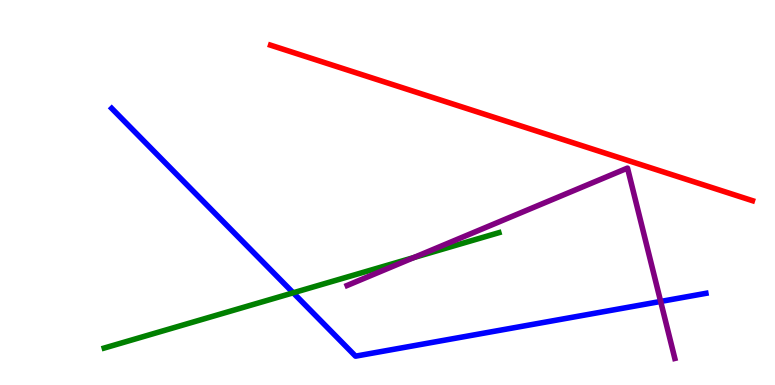[{'lines': ['blue', 'red'], 'intersections': []}, {'lines': ['green', 'red'], 'intersections': []}, {'lines': ['purple', 'red'], 'intersections': []}, {'lines': ['blue', 'green'], 'intersections': [{'x': 3.78, 'y': 2.39}]}, {'lines': ['blue', 'purple'], 'intersections': [{'x': 8.52, 'y': 2.17}]}, {'lines': ['green', 'purple'], 'intersections': [{'x': 5.34, 'y': 3.31}]}]